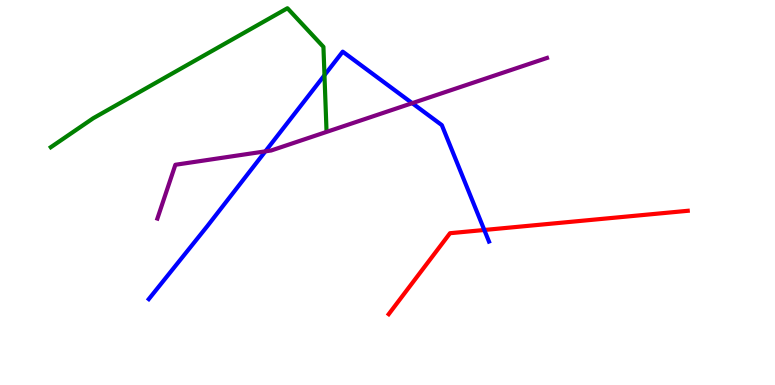[{'lines': ['blue', 'red'], 'intersections': [{'x': 6.25, 'y': 4.03}]}, {'lines': ['green', 'red'], 'intersections': []}, {'lines': ['purple', 'red'], 'intersections': []}, {'lines': ['blue', 'green'], 'intersections': [{'x': 4.19, 'y': 8.05}]}, {'lines': ['blue', 'purple'], 'intersections': [{'x': 3.42, 'y': 6.07}, {'x': 5.32, 'y': 7.32}]}, {'lines': ['green', 'purple'], 'intersections': []}]